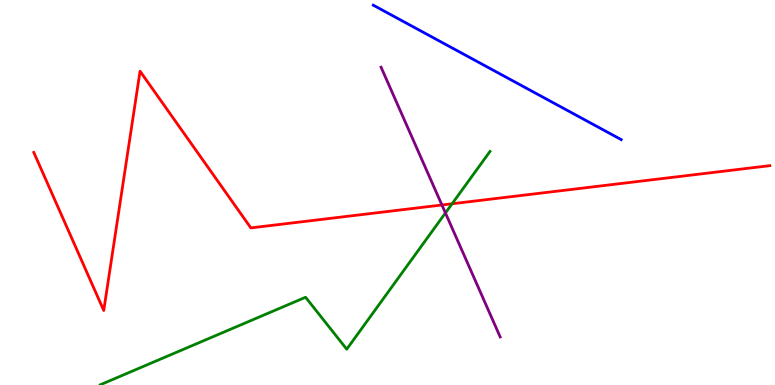[{'lines': ['blue', 'red'], 'intersections': []}, {'lines': ['green', 'red'], 'intersections': [{'x': 5.83, 'y': 4.71}]}, {'lines': ['purple', 'red'], 'intersections': [{'x': 5.7, 'y': 4.68}]}, {'lines': ['blue', 'green'], 'intersections': []}, {'lines': ['blue', 'purple'], 'intersections': []}, {'lines': ['green', 'purple'], 'intersections': [{'x': 5.75, 'y': 4.47}]}]